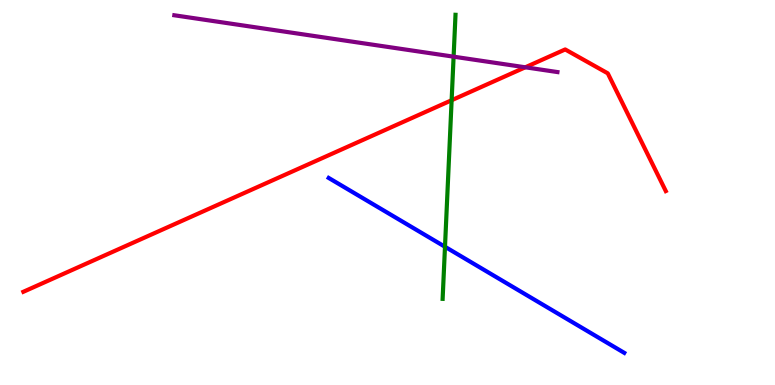[{'lines': ['blue', 'red'], 'intersections': []}, {'lines': ['green', 'red'], 'intersections': [{'x': 5.83, 'y': 7.4}]}, {'lines': ['purple', 'red'], 'intersections': [{'x': 6.78, 'y': 8.25}]}, {'lines': ['blue', 'green'], 'intersections': [{'x': 5.74, 'y': 3.59}]}, {'lines': ['blue', 'purple'], 'intersections': []}, {'lines': ['green', 'purple'], 'intersections': [{'x': 5.85, 'y': 8.53}]}]